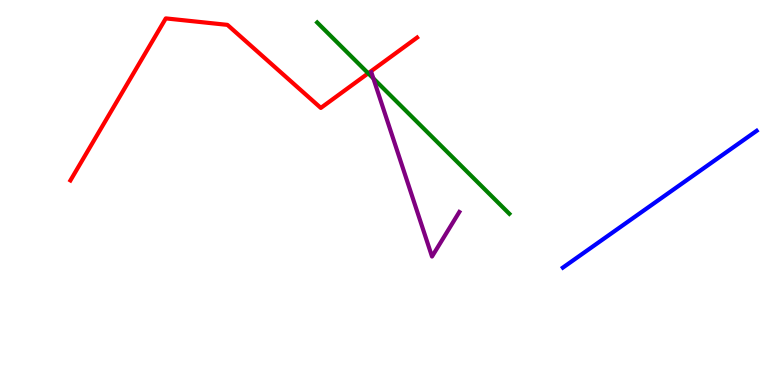[{'lines': ['blue', 'red'], 'intersections': []}, {'lines': ['green', 'red'], 'intersections': [{'x': 4.75, 'y': 8.1}]}, {'lines': ['purple', 'red'], 'intersections': []}, {'lines': ['blue', 'green'], 'intersections': []}, {'lines': ['blue', 'purple'], 'intersections': []}, {'lines': ['green', 'purple'], 'intersections': [{'x': 4.82, 'y': 7.96}]}]